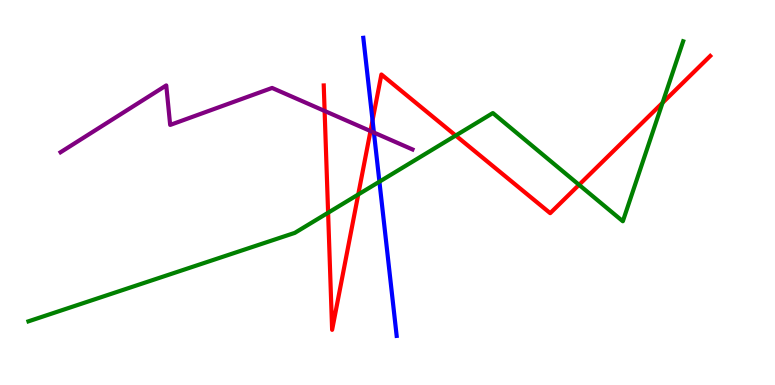[{'lines': ['blue', 'red'], 'intersections': [{'x': 4.81, 'y': 6.87}]}, {'lines': ['green', 'red'], 'intersections': [{'x': 4.23, 'y': 4.47}, {'x': 4.62, 'y': 4.95}, {'x': 5.88, 'y': 6.48}, {'x': 7.47, 'y': 5.2}, {'x': 8.55, 'y': 7.33}]}, {'lines': ['purple', 'red'], 'intersections': [{'x': 4.19, 'y': 7.12}, {'x': 4.78, 'y': 6.6}]}, {'lines': ['blue', 'green'], 'intersections': [{'x': 4.9, 'y': 5.28}]}, {'lines': ['blue', 'purple'], 'intersections': [{'x': 4.82, 'y': 6.56}]}, {'lines': ['green', 'purple'], 'intersections': []}]